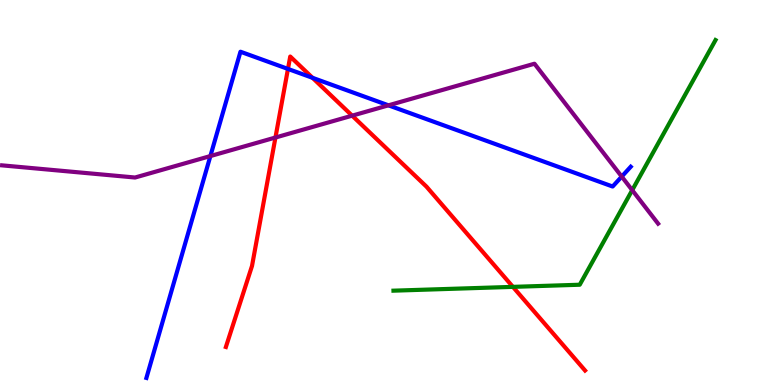[{'lines': ['blue', 'red'], 'intersections': [{'x': 3.72, 'y': 8.21}, {'x': 4.03, 'y': 7.98}]}, {'lines': ['green', 'red'], 'intersections': [{'x': 6.62, 'y': 2.55}]}, {'lines': ['purple', 'red'], 'intersections': [{'x': 3.55, 'y': 6.43}, {'x': 4.54, 'y': 7.0}]}, {'lines': ['blue', 'green'], 'intersections': []}, {'lines': ['blue', 'purple'], 'intersections': [{'x': 2.71, 'y': 5.95}, {'x': 5.01, 'y': 7.26}, {'x': 8.02, 'y': 5.41}]}, {'lines': ['green', 'purple'], 'intersections': [{'x': 8.16, 'y': 5.06}]}]